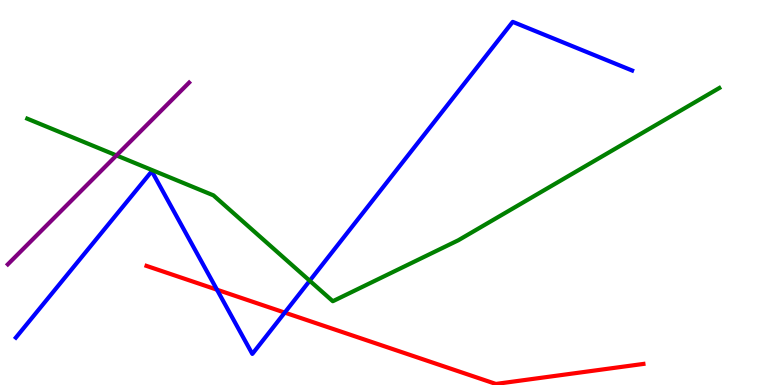[{'lines': ['blue', 'red'], 'intersections': [{'x': 2.8, 'y': 2.48}, {'x': 3.67, 'y': 1.88}]}, {'lines': ['green', 'red'], 'intersections': []}, {'lines': ['purple', 'red'], 'intersections': []}, {'lines': ['blue', 'green'], 'intersections': [{'x': 4.0, 'y': 2.71}]}, {'lines': ['blue', 'purple'], 'intersections': []}, {'lines': ['green', 'purple'], 'intersections': [{'x': 1.5, 'y': 5.96}]}]